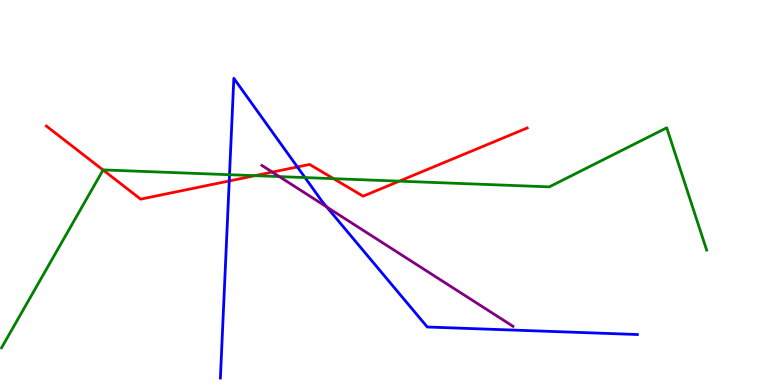[{'lines': ['blue', 'red'], 'intersections': [{'x': 2.96, 'y': 5.3}, {'x': 3.84, 'y': 5.66}]}, {'lines': ['green', 'red'], 'intersections': [{'x': 1.33, 'y': 5.58}, {'x': 3.29, 'y': 5.44}, {'x': 4.3, 'y': 5.36}, {'x': 5.15, 'y': 5.29}]}, {'lines': ['purple', 'red'], 'intersections': [{'x': 3.51, 'y': 5.53}]}, {'lines': ['blue', 'green'], 'intersections': [{'x': 2.96, 'y': 5.46}, {'x': 3.94, 'y': 5.39}]}, {'lines': ['blue', 'purple'], 'intersections': [{'x': 4.22, 'y': 4.62}]}, {'lines': ['green', 'purple'], 'intersections': [{'x': 3.6, 'y': 5.41}]}]